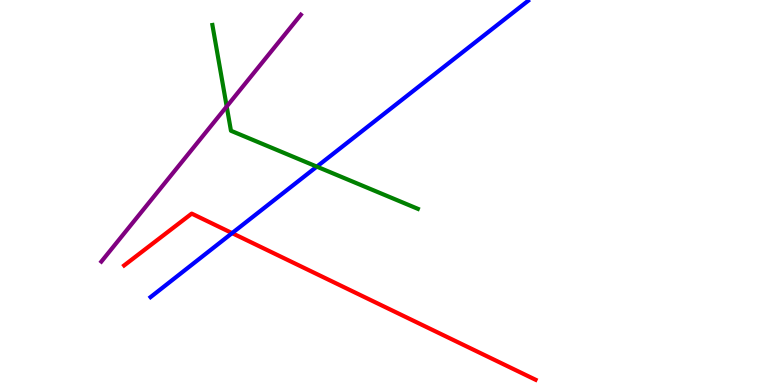[{'lines': ['blue', 'red'], 'intersections': [{'x': 2.99, 'y': 3.94}]}, {'lines': ['green', 'red'], 'intersections': []}, {'lines': ['purple', 'red'], 'intersections': []}, {'lines': ['blue', 'green'], 'intersections': [{'x': 4.09, 'y': 5.67}]}, {'lines': ['blue', 'purple'], 'intersections': []}, {'lines': ['green', 'purple'], 'intersections': [{'x': 2.93, 'y': 7.23}]}]